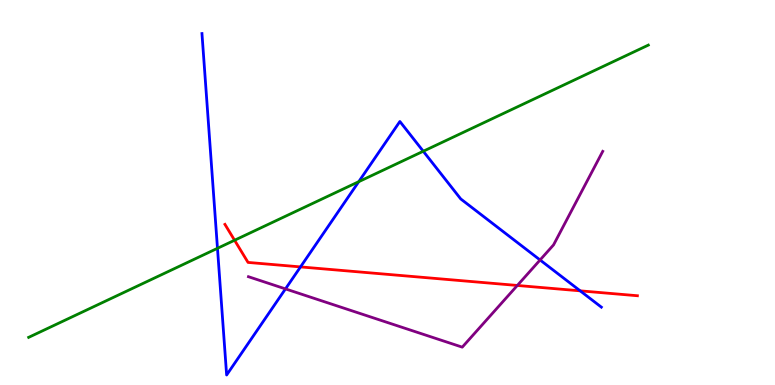[{'lines': ['blue', 'red'], 'intersections': [{'x': 3.88, 'y': 3.07}, {'x': 7.49, 'y': 2.45}]}, {'lines': ['green', 'red'], 'intersections': [{'x': 3.03, 'y': 3.76}]}, {'lines': ['purple', 'red'], 'intersections': [{'x': 6.68, 'y': 2.59}]}, {'lines': ['blue', 'green'], 'intersections': [{'x': 2.81, 'y': 3.55}, {'x': 4.63, 'y': 5.28}, {'x': 5.46, 'y': 6.07}]}, {'lines': ['blue', 'purple'], 'intersections': [{'x': 3.68, 'y': 2.5}, {'x': 6.97, 'y': 3.25}]}, {'lines': ['green', 'purple'], 'intersections': []}]